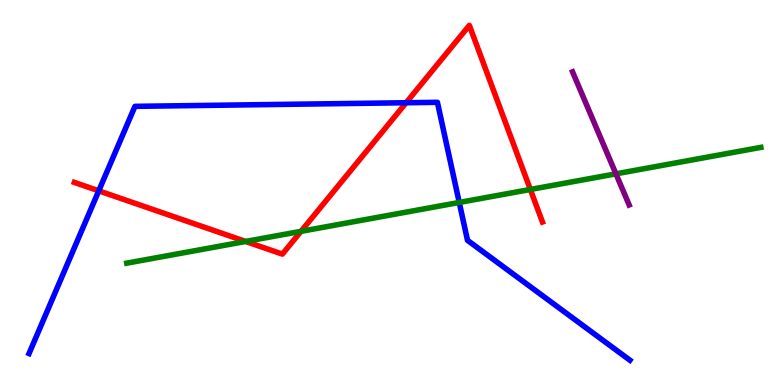[{'lines': ['blue', 'red'], 'intersections': [{'x': 1.27, 'y': 5.04}, {'x': 5.24, 'y': 7.33}]}, {'lines': ['green', 'red'], 'intersections': [{'x': 3.17, 'y': 3.73}, {'x': 3.88, 'y': 3.99}, {'x': 6.84, 'y': 5.08}]}, {'lines': ['purple', 'red'], 'intersections': []}, {'lines': ['blue', 'green'], 'intersections': [{'x': 5.93, 'y': 4.74}]}, {'lines': ['blue', 'purple'], 'intersections': []}, {'lines': ['green', 'purple'], 'intersections': [{'x': 7.95, 'y': 5.48}]}]